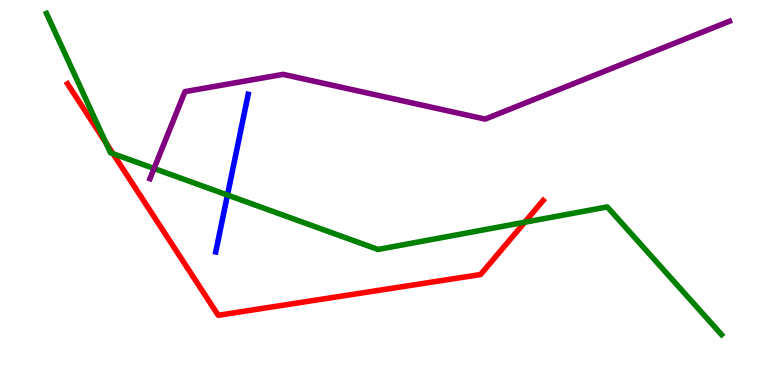[{'lines': ['blue', 'red'], 'intersections': []}, {'lines': ['green', 'red'], 'intersections': [{'x': 1.37, 'y': 6.29}, {'x': 1.46, 'y': 6.01}, {'x': 6.77, 'y': 4.23}]}, {'lines': ['purple', 'red'], 'intersections': []}, {'lines': ['blue', 'green'], 'intersections': [{'x': 2.93, 'y': 4.93}]}, {'lines': ['blue', 'purple'], 'intersections': []}, {'lines': ['green', 'purple'], 'intersections': [{'x': 1.99, 'y': 5.62}]}]